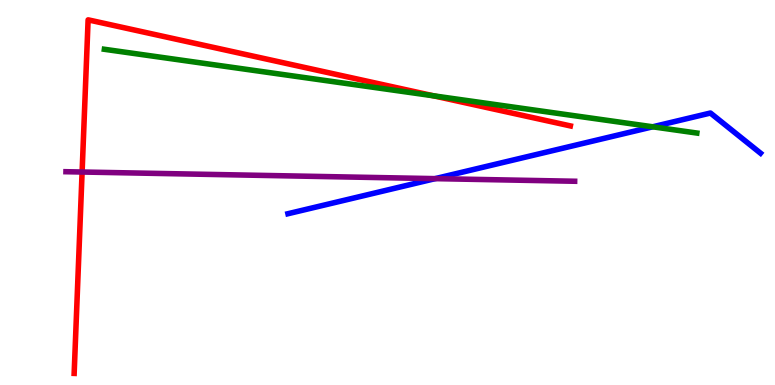[{'lines': ['blue', 'red'], 'intersections': []}, {'lines': ['green', 'red'], 'intersections': [{'x': 5.59, 'y': 7.51}]}, {'lines': ['purple', 'red'], 'intersections': [{'x': 1.06, 'y': 5.53}]}, {'lines': ['blue', 'green'], 'intersections': [{'x': 8.42, 'y': 6.71}]}, {'lines': ['blue', 'purple'], 'intersections': [{'x': 5.62, 'y': 5.36}]}, {'lines': ['green', 'purple'], 'intersections': []}]